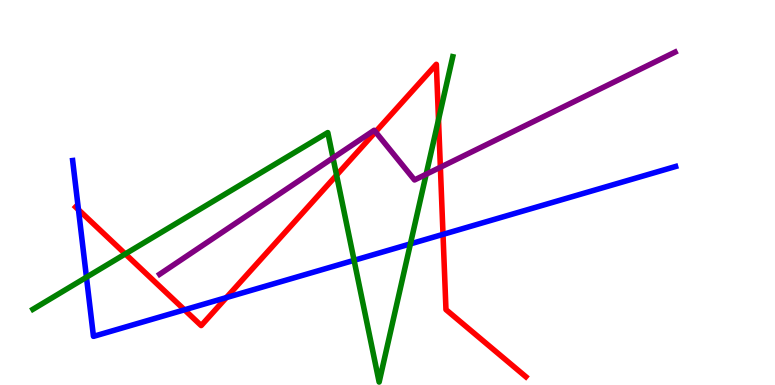[{'lines': ['blue', 'red'], 'intersections': [{'x': 1.01, 'y': 4.55}, {'x': 2.38, 'y': 1.95}, {'x': 2.92, 'y': 2.27}, {'x': 5.72, 'y': 3.91}]}, {'lines': ['green', 'red'], 'intersections': [{'x': 1.62, 'y': 3.4}, {'x': 4.34, 'y': 5.45}, {'x': 5.66, 'y': 6.89}]}, {'lines': ['purple', 'red'], 'intersections': [{'x': 4.85, 'y': 6.57}, {'x': 5.68, 'y': 5.66}]}, {'lines': ['blue', 'green'], 'intersections': [{'x': 1.12, 'y': 2.8}, {'x': 4.57, 'y': 3.24}, {'x': 5.3, 'y': 3.67}]}, {'lines': ['blue', 'purple'], 'intersections': []}, {'lines': ['green', 'purple'], 'intersections': [{'x': 4.3, 'y': 5.9}, {'x': 5.5, 'y': 5.47}]}]